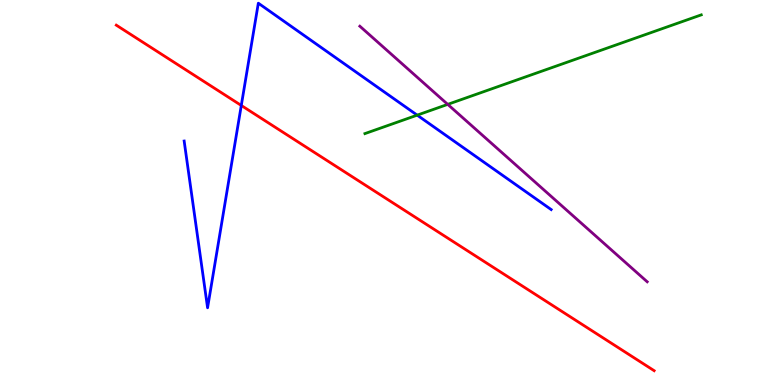[{'lines': ['blue', 'red'], 'intersections': [{'x': 3.11, 'y': 7.26}]}, {'lines': ['green', 'red'], 'intersections': []}, {'lines': ['purple', 'red'], 'intersections': []}, {'lines': ['blue', 'green'], 'intersections': [{'x': 5.38, 'y': 7.01}]}, {'lines': ['blue', 'purple'], 'intersections': []}, {'lines': ['green', 'purple'], 'intersections': [{'x': 5.78, 'y': 7.29}]}]